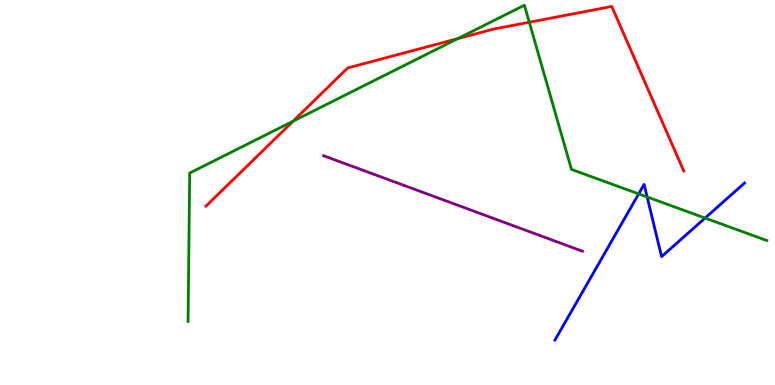[{'lines': ['blue', 'red'], 'intersections': []}, {'lines': ['green', 'red'], 'intersections': [{'x': 3.78, 'y': 6.85}, {'x': 5.91, 'y': 9.0}, {'x': 6.83, 'y': 9.42}]}, {'lines': ['purple', 'red'], 'intersections': []}, {'lines': ['blue', 'green'], 'intersections': [{'x': 8.24, 'y': 4.96}, {'x': 8.35, 'y': 4.88}, {'x': 9.1, 'y': 4.34}]}, {'lines': ['blue', 'purple'], 'intersections': []}, {'lines': ['green', 'purple'], 'intersections': []}]